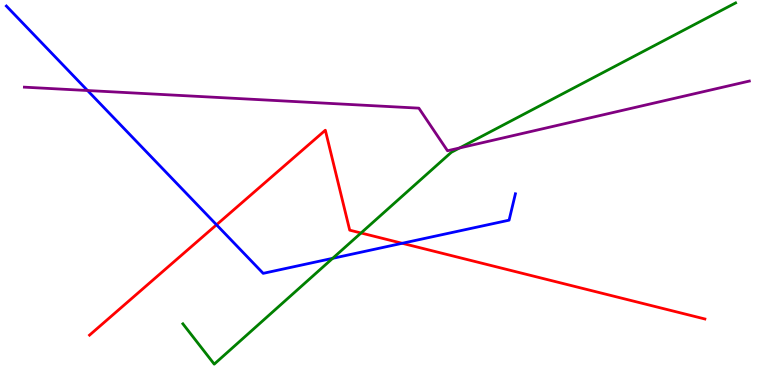[{'lines': ['blue', 'red'], 'intersections': [{'x': 2.79, 'y': 4.16}, {'x': 5.19, 'y': 3.68}]}, {'lines': ['green', 'red'], 'intersections': [{'x': 4.66, 'y': 3.95}]}, {'lines': ['purple', 'red'], 'intersections': []}, {'lines': ['blue', 'green'], 'intersections': [{'x': 4.29, 'y': 3.29}]}, {'lines': ['blue', 'purple'], 'intersections': [{'x': 1.13, 'y': 7.65}]}, {'lines': ['green', 'purple'], 'intersections': [{'x': 5.93, 'y': 6.16}]}]